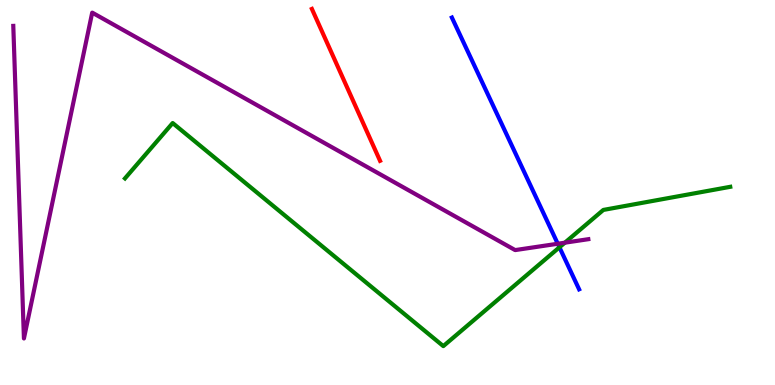[{'lines': ['blue', 'red'], 'intersections': []}, {'lines': ['green', 'red'], 'intersections': []}, {'lines': ['purple', 'red'], 'intersections': []}, {'lines': ['blue', 'green'], 'intersections': [{'x': 7.22, 'y': 3.58}]}, {'lines': ['blue', 'purple'], 'intersections': [{'x': 7.2, 'y': 3.67}]}, {'lines': ['green', 'purple'], 'intersections': [{'x': 7.29, 'y': 3.7}]}]